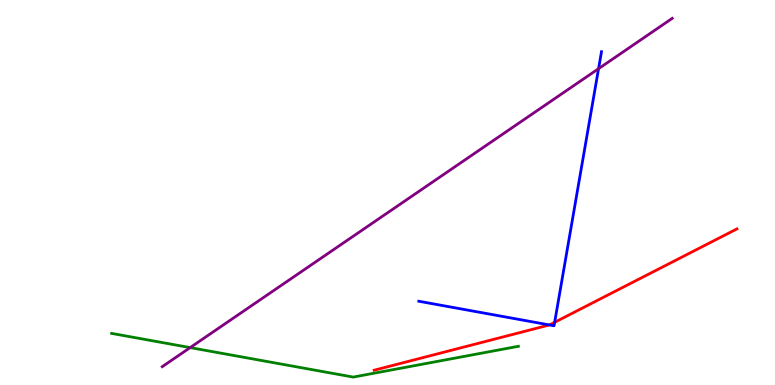[{'lines': ['blue', 'red'], 'intersections': [{'x': 7.09, 'y': 1.56}, {'x': 7.16, 'y': 1.63}]}, {'lines': ['green', 'red'], 'intersections': []}, {'lines': ['purple', 'red'], 'intersections': []}, {'lines': ['blue', 'green'], 'intersections': []}, {'lines': ['blue', 'purple'], 'intersections': [{'x': 7.72, 'y': 8.22}]}, {'lines': ['green', 'purple'], 'intersections': [{'x': 2.45, 'y': 0.971}]}]